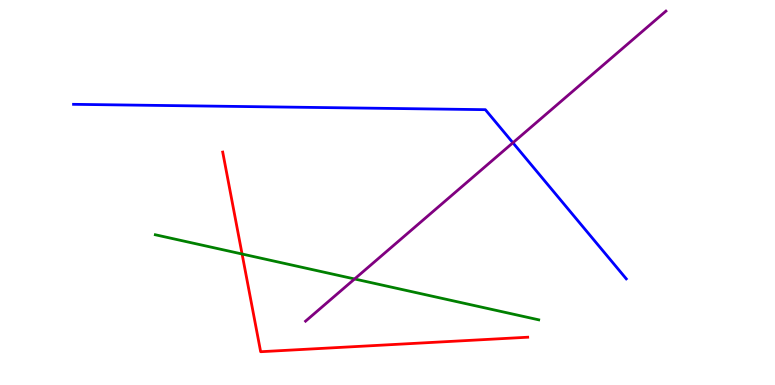[{'lines': ['blue', 'red'], 'intersections': []}, {'lines': ['green', 'red'], 'intersections': [{'x': 3.12, 'y': 3.4}]}, {'lines': ['purple', 'red'], 'intersections': []}, {'lines': ['blue', 'green'], 'intersections': []}, {'lines': ['blue', 'purple'], 'intersections': [{'x': 6.62, 'y': 6.29}]}, {'lines': ['green', 'purple'], 'intersections': [{'x': 4.58, 'y': 2.75}]}]